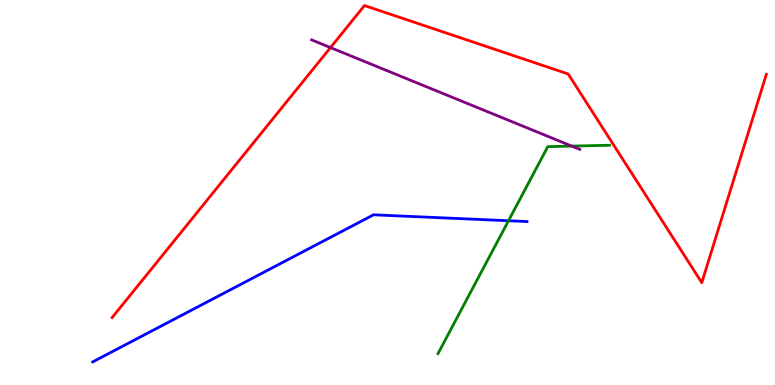[{'lines': ['blue', 'red'], 'intersections': []}, {'lines': ['green', 'red'], 'intersections': []}, {'lines': ['purple', 'red'], 'intersections': [{'x': 4.26, 'y': 8.76}]}, {'lines': ['blue', 'green'], 'intersections': [{'x': 6.56, 'y': 4.27}]}, {'lines': ['blue', 'purple'], 'intersections': []}, {'lines': ['green', 'purple'], 'intersections': [{'x': 7.38, 'y': 6.21}]}]